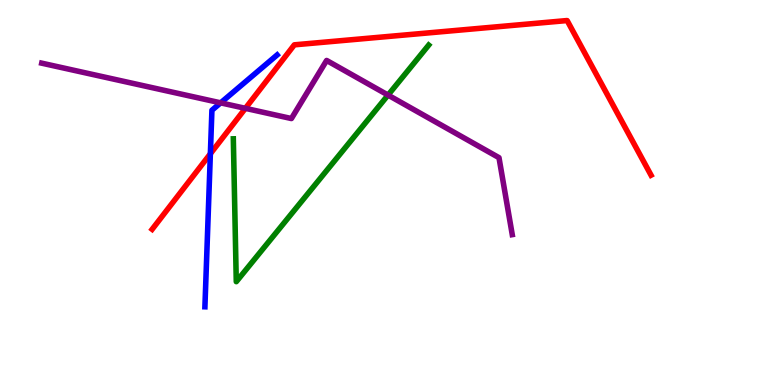[{'lines': ['blue', 'red'], 'intersections': [{'x': 2.71, 'y': 6.01}]}, {'lines': ['green', 'red'], 'intersections': []}, {'lines': ['purple', 'red'], 'intersections': [{'x': 3.17, 'y': 7.19}]}, {'lines': ['blue', 'green'], 'intersections': []}, {'lines': ['blue', 'purple'], 'intersections': [{'x': 2.85, 'y': 7.33}]}, {'lines': ['green', 'purple'], 'intersections': [{'x': 5.01, 'y': 7.53}]}]